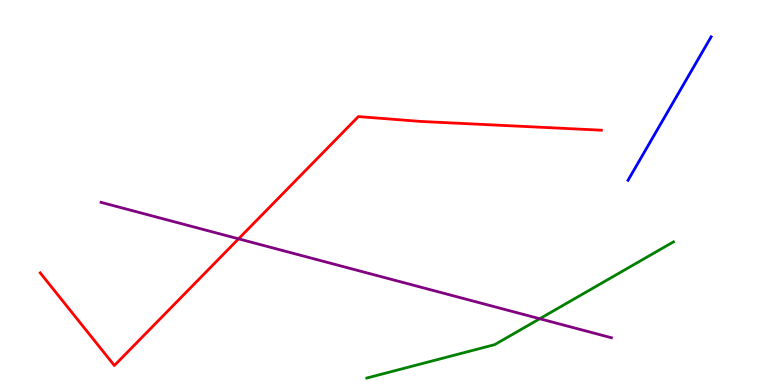[{'lines': ['blue', 'red'], 'intersections': []}, {'lines': ['green', 'red'], 'intersections': []}, {'lines': ['purple', 'red'], 'intersections': [{'x': 3.08, 'y': 3.8}]}, {'lines': ['blue', 'green'], 'intersections': []}, {'lines': ['blue', 'purple'], 'intersections': []}, {'lines': ['green', 'purple'], 'intersections': [{'x': 6.96, 'y': 1.72}]}]